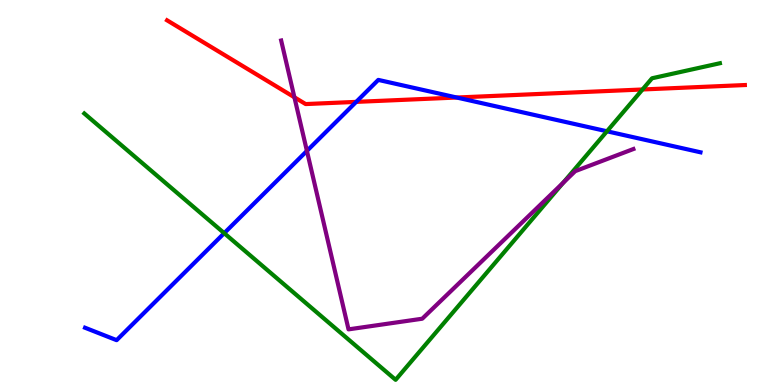[{'lines': ['blue', 'red'], 'intersections': [{'x': 4.6, 'y': 7.35}, {'x': 5.89, 'y': 7.47}]}, {'lines': ['green', 'red'], 'intersections': [{'x': 8.29, 'y': 7.68}]}, {'lines': ['purple', 'red'], 'intersections': [{'x': 3.8, 'y': 7.47}]}, {'lines': ['blue', 'green'], 'intersections': [{'x': 2.89, 'y': 3.94}, {'x': 7.83, 'y': 6.59}]}, {'lines': ['blue', 'purple'], 'intersections': [{'x': 3.96, 'y': 6.08}]}, {'lines': ['green', 'purple'], 'intersections': [{'x': 7.27, 'y': 5.25}]}]